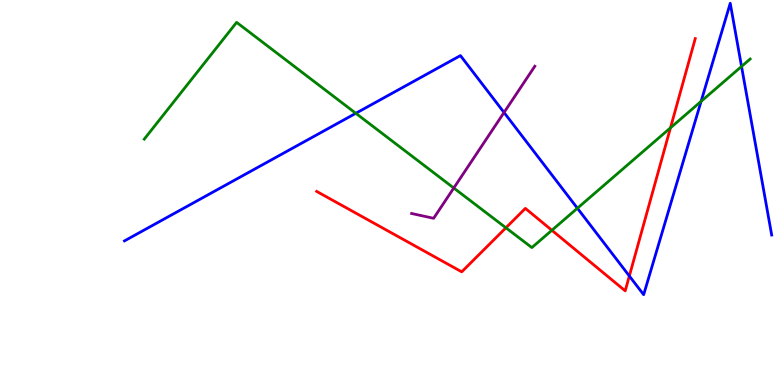[{'lines': ['blue', 'red'], 'intersections': [{'x': 8.12, 'y': 2.83}]}, {'lines': ['green', 'red'], 'intersections': [{'x': 6.53, 'y': 4.08}, {'x': 7.12, 'y': 4.02}, {'x': 8.65, 'y': 6.68}]}, {'lines': ['purple', 'red'], 'intersections': []}, {'lines': ['blue', 'green'], 'intersections': [{'x': 4.59, 'y': 7.06}, {'x': 7.45, 'y': 4.59}, {'x': 9.05, 'y': 7.37}, {'x': 9.57, 'y': 8.27}]}, {'lines': ['blue', 'purple'], 'intersections': [{'x': 6.5, 'y': 7.08}]}, {'lines': ['green', 'purple'], 'intersections': [{'x': 5.86, 'y': 5.12}]}]